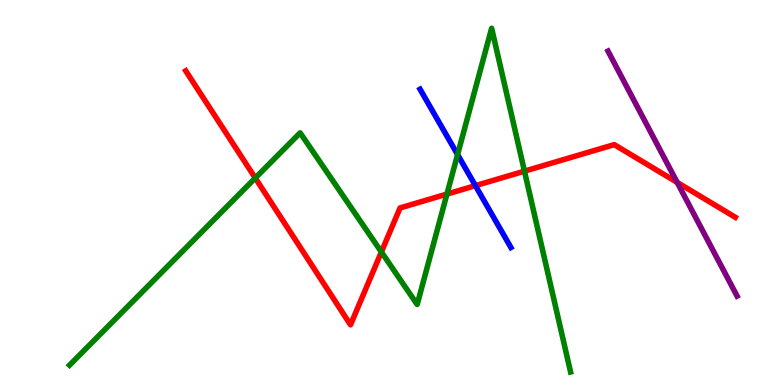[{'lines': ['blue', 'red'], 'intersections': [{'x': 6.13, 'y': 5.18}]}, {'lines': ['green', 'red'], 'intersections': [{'x': 3.29, 'y': 5.38}, {'x': 4.92, 'y': 3.45}, {'x': 5.77, 'y': 4.96}, {'x': 6.77, 'y': 5.55}]}, {'lines': ['purple', 'red'], 'intersections': [{'x': 8.74, 'y': 5.26}]}, {'lines': ['blue', 'green'], 'intersections': [{'x': 5.9, 'y': 5.98}]}, {'lines': ['blue', 'purple'], 'intersections': []}, {'lines': ['green', 'purple'], 'intersections': []}]